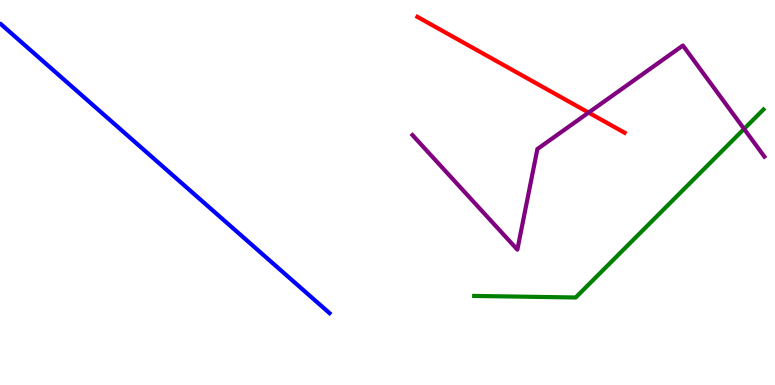[{'lines': ['blue', 'red'], 'intersections': []}, {'lines': ['green', 'red'], 'intersections': []}, {'lines': ['purple', 'red'], 'intersections': [{'x': 7.59, 'y': 7.08}]}, {'lines': ['blue', 'green'], 'intersections': []}, {'lines': ['blue', 'purple'], 'intersections': []}, {'lines': ['green', 'purple'], 'intersections': [{'x': 9.6, 'y': 6.65}]}]